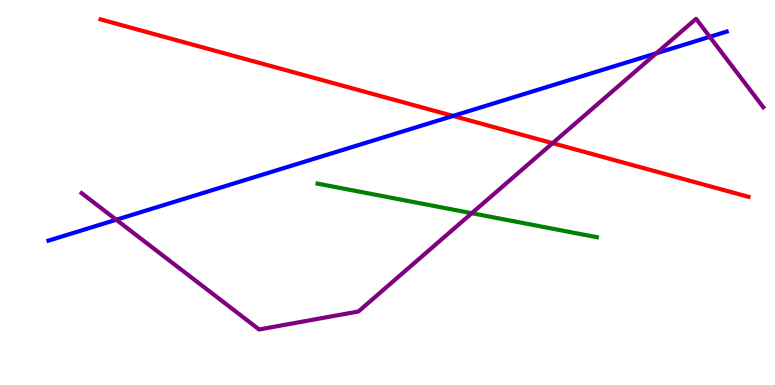[{'lines': ['blue', 'red'], 'intersections': [{'x': 5.85, 'y': 6.99}]}, {'lines': ['green', 'red'], 'intersections': []}, {'lines': ['purple', 'red'], 'intersections': [{'x': 7.13, 'y': 6.28}]}, {'lines': ['blue', 'green'], 'intersections': []}, {'lines': ['blue', 'purple'], 'intersections': [{'x': 1.5, 'y': 4.29}, {'x': 8.47, 'y': 8.62}, {'x': 9.16, 'y': 9.04}]}, {'lines': ['green', 'purple'], 'intersections': [{'x': 6.09, 'y': 4.46}]}]